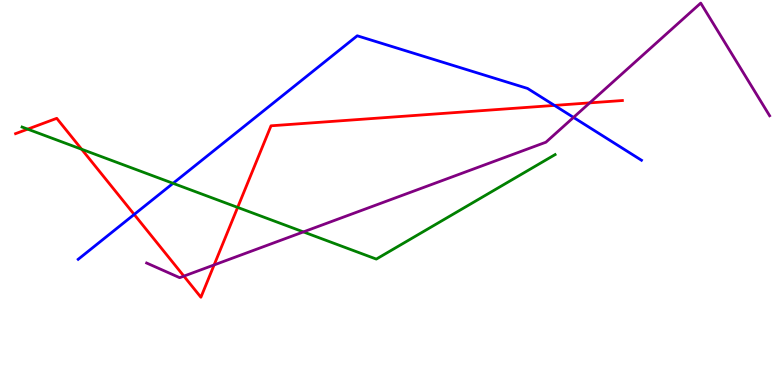[{'lines': ['blue', 'red'], 'intersections': [{'x': 1.73, 'y': 4.43}, {'x': 7.15, 'y': 7.26}]}, {'lines': ['green', 'red'], 'intersections': [{'x': 0.357, 'y': 6.65}, {'x': 1.05, 'y': 6.12}, {'x': 3.07, 'y': 4.61}]}, {'lines': ['purple', 'red'], 'intersections': [{'x': 2.37, 'y': 2.83}, {'x': 2.76, 'y': 3.12}, {'x': 7.61, 'y': 7.33}]}, {'lines': ['blue', 'green'], 'intersections': [{'x': 2.23, 'y': 5.24}]}, {'lines': ['blue', 'purple'], 'intersections': [{'x': 7.4, 'y': 6.95}]}, {'lines': ['green', 'purple'], 'intersections': [{'x': 3.91, 'y': 3.98}]}]